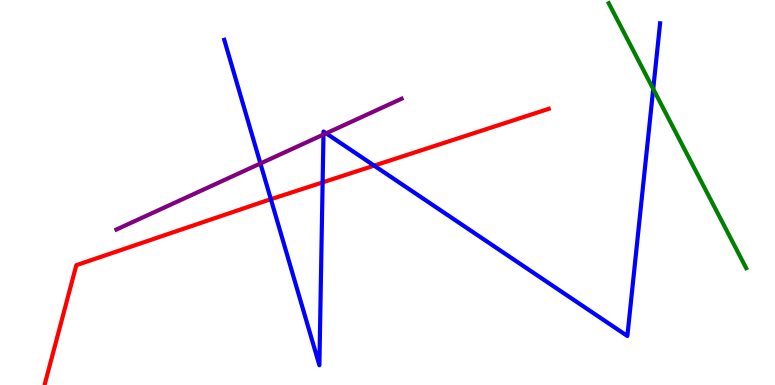[{'lines': ['blue', 'red'], 'intersections': [{'x': 3.5, 'y': 4.83}, {'x': 4.16, 'y': 5.26}, {'x': 4.83, 'y': 5.7}]}, {'lines': ['green', 'red'], 'intersections': []}, {'lines': ['purple', 'red'], 'intersections': []}, {'lines': ['blue', 'green'], 'intersections': [{'x': 8.43, 'y': 7.69}]}, {'lines': ['blue', 'purple'], 'intersections': [{'x': 3.36, 'y': 5.75}, {'x': 4.17, 'y': 6.51}, {'x': 4.21, 'y': 6.54}]}, {'lines': ['green', 'purple'], 'intersections': []}]